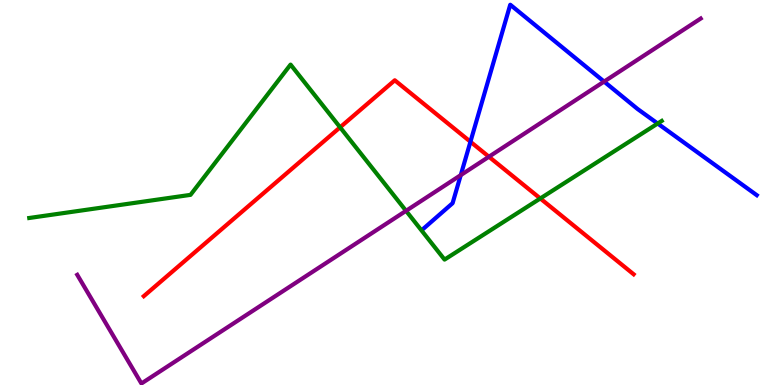[{'lines': ['blue', 'red'], 'intersections': [{'x': 6.07, 'y': 6.32}]}, {'lines': ['green', 'red'], 'intersections': [{'x': 4.39, 'y': 6.69}, {'x': 6.97, 'y': 4.85}]}, {'lines': ['purple', 'red'], 'intersections': [{'x': 6.31, 'y': 5.93}]}, {'lines': ['blue', 'green'], 'intersections': [{'x': 8.49, 'y': 6.79}]}, {'lines': ['blue', 'purple'], 'intersections': [{'x': 5.95, 'y': 5.45}, {'x': 7.79, 'y': 7.88}]}, {'lines': ['green', 'purple'], 'intersections': [{'x': 5.24, 'y': 4.52}]}]